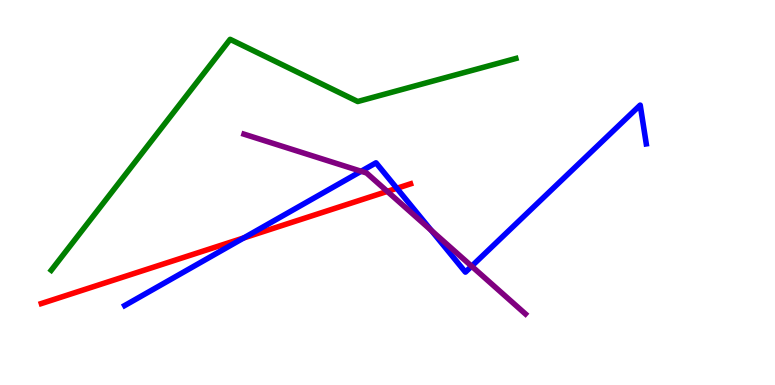[{'lines': ['blue', 'red'], 'intersections': [{'x': 3.15, 'y': 3.82}, {'x': 5.12, 'y': 5.11}]}, {'lines': ['green', 'red'], 'intersections': []}, {'lines': ['purple', 'red'], 'intersections': [{'x': 5.0, 'y': 5.03}]}, {'lines': ['blue', 'green'], 'intersections': []}, {'lines': ['blue', 'purple'], 'intersections': [{'x': 4.66, 'y': 5.55}, {'x': 5.57, 'y': 4.01}, {'x': 6.09, 'y': 3.09}]}, {'lines': ['green', 'purple'], 'intersections': []}]